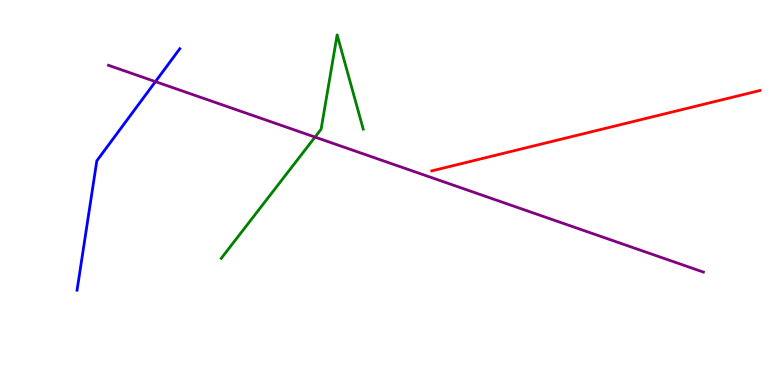[{'lines': ['blue', 'red'], 'intersections': []}, {'lines': ['green', 'red'], 'intersections': []}, {'lines': ['purple', 'red'], 'intersections': []}, {'lines': ['blue', 'green'], 'intersections': []}, {'lines': ['blue', 'purple'], 'intersections': [{'x': 2.01, 'y': 7.88}]}, {'lines': ['green', 'purple'], 'intersections': [{'x': 4.06, 'y': 6.44}]}]